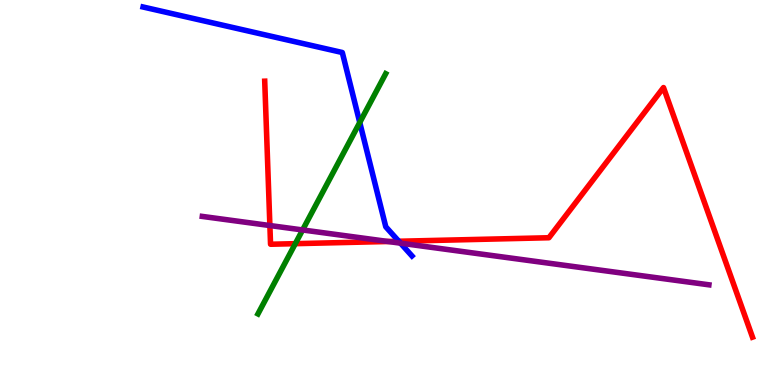[{'lines': ['blue', 'red'], 'intersections': [{'x': 5.15, 'y': 3.73}]}, {'lines': ['green', 'red'], 'intersections': [{'x': 3.81, 'y': 3.67}]}, {'lines': ['purple', 'red'], 'intersections': [{'x': 3.48, 'y': 4.14}, {'x': 5.01, 'y': 3.73}]}, {'lines': ['blue', 'green'], 'intersections': [{'x': 4.64, 'y': 6.82}]}, {'lines': ['blue', 'purple'], 'intersections': [{'x': 5.17, 'y': 3.68}]}, {'lines': ['green', 'purple'], 'intersections': [{'x': 3.9, 'y': 4.03}]}]